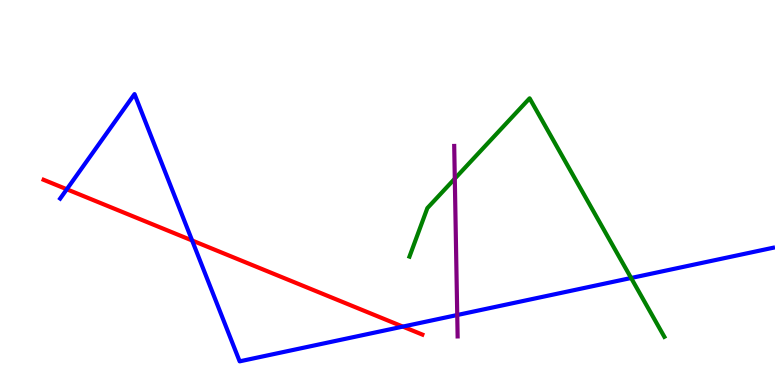[{'lines': ['blue', 'red'], 'intersections': [{'x': 0.862, 'y': 5.08}, {'x': 2.48, 'y': 3.75}, {'x': 5.2, 'y': 1.52}]}, {'lines': ['green', 'red'], 'intersections': []}, {'lines': ['purple', 'red'], 'intersections': []}, {'lines': ['blue', 'green'], 'intersections': [{'x': 8.14, 'y': 2.78}]}, {'lines': ['blue', 'purple'], 'intersections': [{'x': 5.9, 'y': 1.82}]}, {'lines': ['green', 'purple'], 'intersections': [{'x': 5.87, 'y': 5.36}]}]